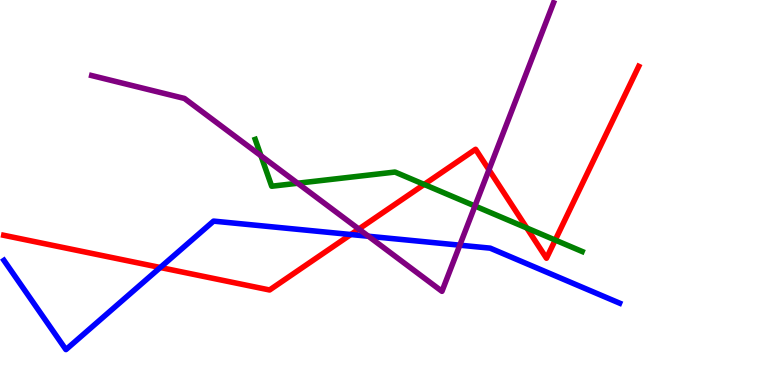[{'lines': ['blue', 'red'], 'intersections': [{'x': 2.07, 'y': 3.05}, {'x': 4.53, 'y': 3.91}]}, {'lines': ['green', 'red'], 'intersections': [{'x': 5.47, 'y': 5.21}, {'x': 6.8, 'y': 4.08}, {'x': 7.16, 'y': 3.76}]}, {'lines': ['purple', 'red'], 'intersections': [{'x': 4.63, 'y': 4.05}, {'x': 6.31, 'y': 5.59}]}, {'lines': ['blue', 'green'], 'intersections': []}, {'lines': ['blue', 'purple'], 'intersections': [{'x': 4.75, 'y': 3.86}, {'x': 5.93, 'y': 3.63}]}, {'lines': ['green', 'purple'], 'intersections': [{'x': 3.37, 'y': 5.95}, {'x': 3.84, 'y': 5.24}, {'x': 6.13, 'y': 4.65}]}]